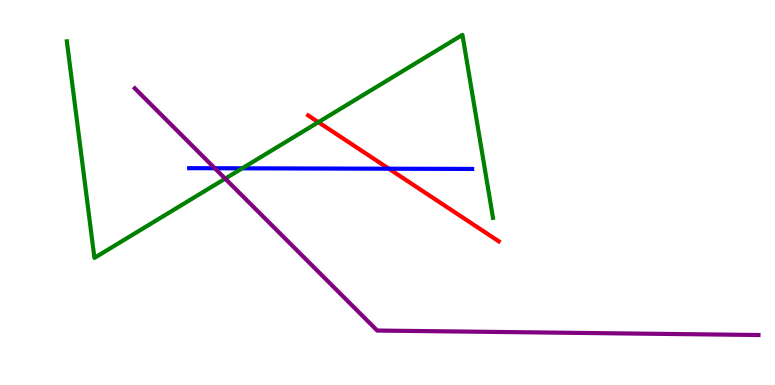[{'lines': ['blue', 'red'], 'intersections': [{'x': 5.02, 'y': 5.62}]}, {'lines': ['green', 'red'], 'intersections': [{'x': 4.11, 'y': 6.83}]}, {'lines': ['purple', 'red'], 'intersections': []}, {'lines': ['blue', 'green'], 'intersections': [{'x': 3.13, 'y': 5.63}]}, {'lines': ['blue', 'purple'], 'intersections': [{'x': 2.77, 'y': 5.63}]}, {'lines': ['green', 'purple'], 'intersections': [{'x': 2.91, 'y': 5.36}]}]